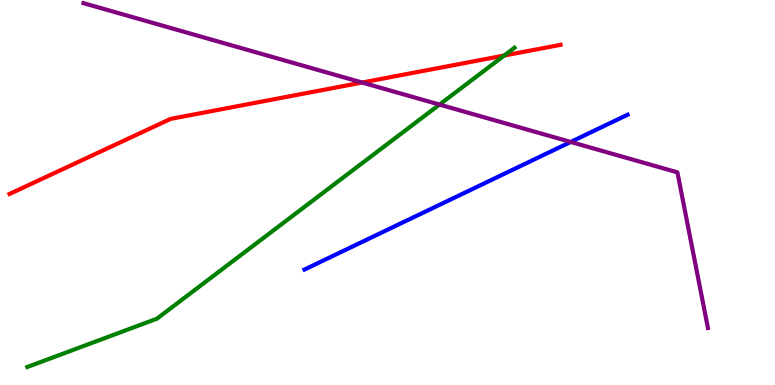[{'lines': ['blue', 'red'], 'intersections': []}, {'lines': ['green', 'red'], 'intersections': [{'x': 6.51, 'y': 8.56}]}, {'lines': ['purple', 'red'], 'intersections': [{'x': 4.67, 'y': 7.86}]}, {'lines': ['blue', 'green'], 'intersections': []}, {'lines': ['blue', 'purple'], 'intersections': [{'x': 7.36, 'y': 6.31}]}, {'lines': ['green', 'purple'], 'intersections': [{'x': 5.67, 'y': 7.28}]}]